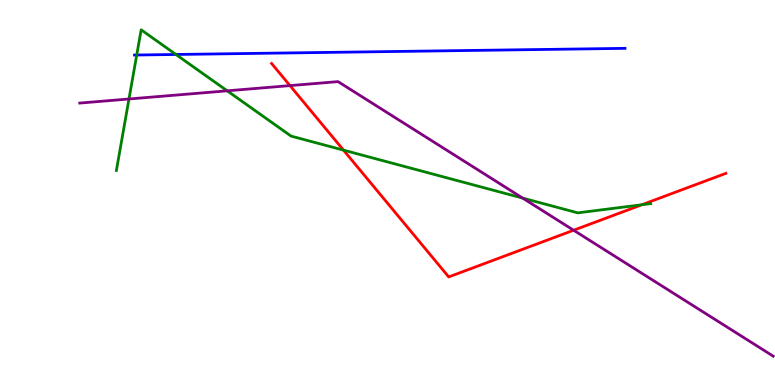[{'lines': ['blue', 'red'], 'intersections': []}, {'lines': ['green', 'red'], 'intersections': [{'x': 4.43, 'y': 6.1}, {'x': 8.28, 'y': 4.68}]}, {'lines': ['purple', 'red'], 'intersections': [{'x': 3.74, 'y': 7.78}, {'x': 7.4, 'y': 4.02}]}, {'lines': ['blue', 'green'], 'intersections': [{'x': 1.76, 'y': 8.57}, {'x': 2.27, 'y': 8.59}]}, {'lines': ['blue', 'purple'], 'intersections': []}, {'lines': ['green', 'purple'], 'intersections': [{'x': 1.66, 'y': 7.43}, {'x': 2.93, 'y': 7.64}, {'x': 6.74, 'y': 4.85}]}]